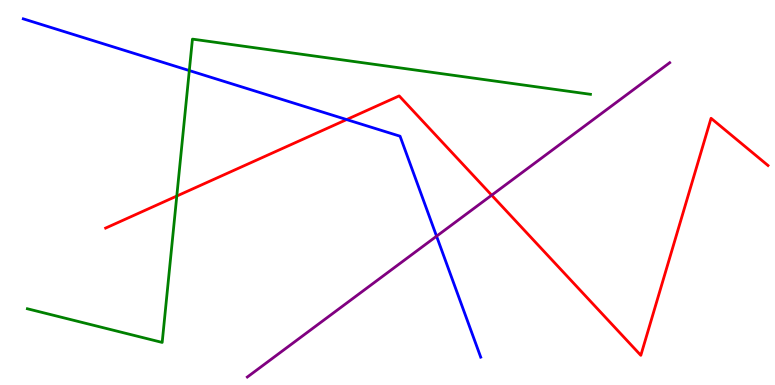[{'lines': ['blue', 'red'], 'intersections': [{'x': 4.47, 'y': 6.89}]}, {'lines': ['green', 'red'], 'intersections': [{'x': 2.28, 'y': 4.91}]}, {'lines': ['purple', 'red'], 'intersections': [{'x': 6.34, 'y': 4.93}]}, {'lines': ['blue', 'green'], 'intersections': [{'x': 2.44, 'y': 8.17}]}, {'lines': ['blue', 'purple'], 'intersections': [{'x': 5.63, 'y': 3.86}]}, {'lines': ['green', 'purple'], 'intersections': []}]